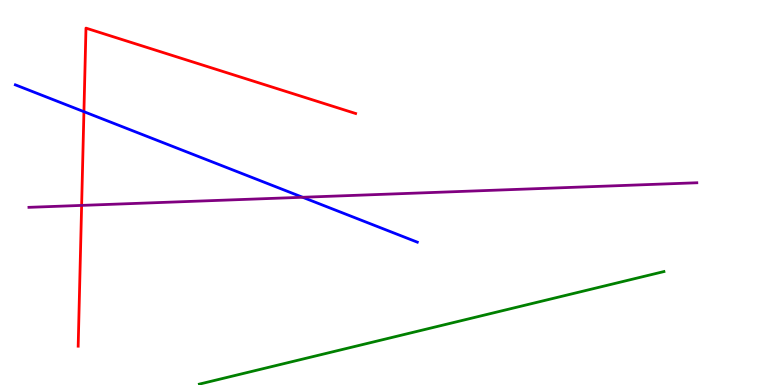[{'lines': ['blue', 'red'], 'intersections': [{'x': 1.08, 'y': 7.1}]}, {'lines': ['green', 'red'], 'intersections': []}, {'lines': ['purple', 'red'], 'intersections': [{'x': 1.05, 'y': 4.66}]}, {'lines': ['blue', 'green'], 'intersections': []}, {'lines': ['blue', 'purple'], 'intersections': [{'x': 3.91, 'y': 4.88}]}, {'lines': ['green', 'purple'], 'intersections': []}]